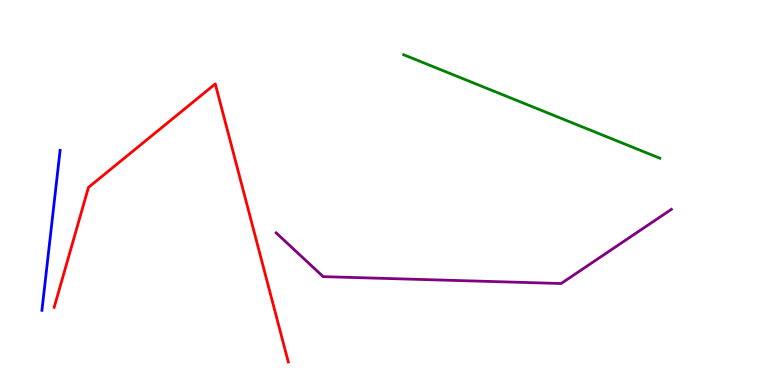[{'lines': ['blue', 'red'], 'intersections': []}, {'lines': ['green', 'red'], 'intersections': []}, {'lines': ['purple', 'red'], 'intersections': []}, {'lines': ['blue', 'green'], 'intersections': []}, {'lines': ['blue', 'purple'], 'intersections': []}, {'lines': ['green', 'purple'], 'intersections': []}]